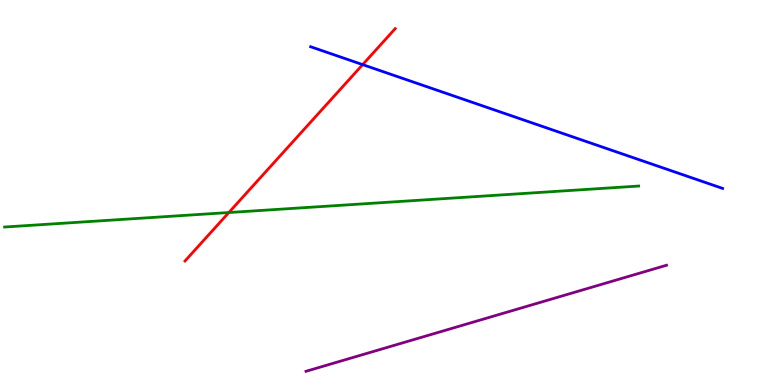[{'lines': ['blue', 'red'], 'intersections': [{'x': 4.68, 'y': 8.32}]}, {'lines': ['green', 'red'], 'intersections': [{'x': 2.95, 'y': 4.48}]}, {'lines': ['purple', 'red'], 'intersections': []}, {'lines': ['blue', 'green'], 'intersections': []}, {'lines': ['blue', 'purple'], 'intersections': []}, {'lines': ['green', 'purple'], 'intersections': []}]